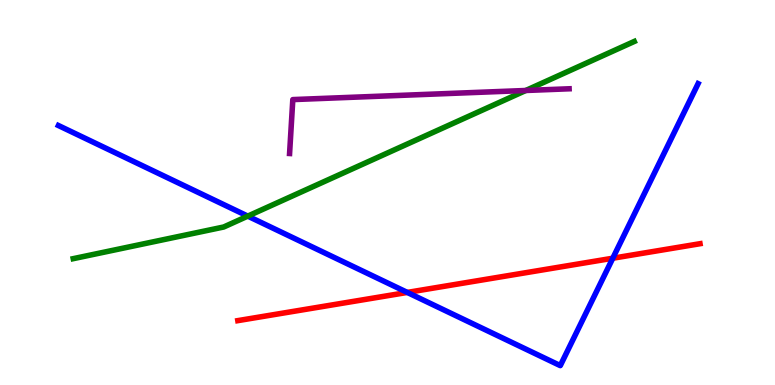[{'lines': ['blue', 'red'], 'intersections': [{'x': 5.26, 'y': 2.4}, {'x': 7.91, 'y': 3.29}]}, {'lines': ['green', 'red'], 'intersections': []}, {'lines': ['purple', 'red'], 'intersections': []}, {'lines': ['blue', 'green'], 'intersections': [{'x': 3.2, 'y': 4.39}]}, {'lines': ['blue', 'purple'], 'intersections': []}, {'lines': ['green', 'purple'], 'intersections': [{'x': 6.78, 'y': 7.65}]}]